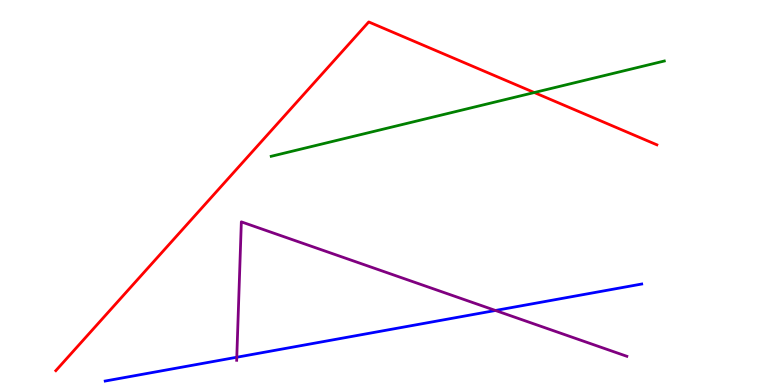[{'lines': ['blue', 'red'], 'intersections': []}, {'lines': ['green', 'red'], 'intersections': [{'x': 6.89, 'y': 7.6}]}, {'lines': ['purple', 'red'], 'intersections': []}, {'lines': ['blue', 'green'], 'intersections': []}, {'lines': ['blue', 'purple'], 'intersections': [{'x': 3.06, 'y': 0.721}, {'x': 6.39, 'y': 1.94}]}, {'lines': ['green', 'purple'], 'intersections': []}]